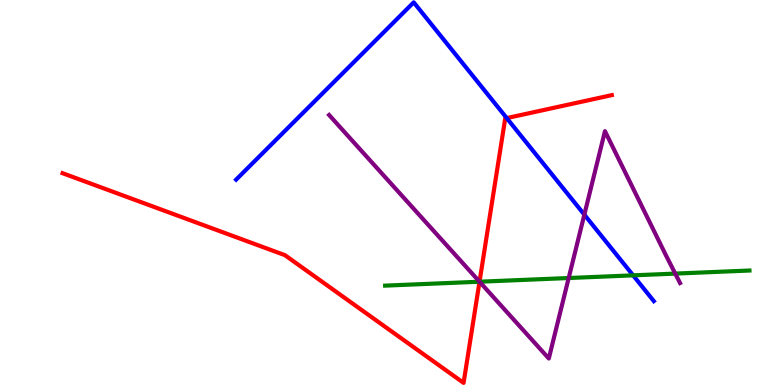[{'lines': ['blue', 'red'], 'intersections': [{'x': 6.54, 'y': 6.93}]}, {'lines': ['green', 'red'], 'intersections': [{'x': 6.19, 'y': 2.68}]}, {'lines': ['purple', 'red'], 'intersections': [{'x': 6.19, 'y': 2.68}]}, {'lines': ['blue', 'green'], 'intersections': [{'x': 8.17, 'y': 2.85}]}, {'lines': ['blue', 'purple'], 'intersections': [{'x': 7.54, 'y': 4.42}]}, {'lines': ['green', 'purple'], 'intersections': [{'x': 6.19, 'y': 2.68}, {'x': 7.34, 'y': 2.78}, {'x': 8.71, 'y': 2.89}]}]